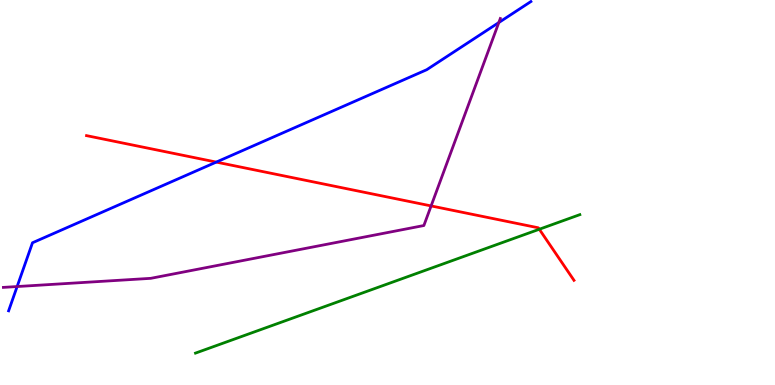[{'lines': ['blue', 'red'], 'intersections': [{'x': 2.79, 'y': 5.79}]}, {'lines': ['green', 'red'], 'intersections': [{'x': 6.96, 'y': 4.05}]}, {'lines': ['purple', 'red'], 'intersections': [{'x': 5.56, 'y': 4.65}]}, {'lines': ['blue', 'green'], 'intersections': []}, {'lines': ['blue', 'purple'], 'intersections': [{'x': 0.221, 'y': 2.56}, {'x': 6.44, 'y': 9.41}]}, {'lines': ['green', 'purple'], 'intersections': []}]